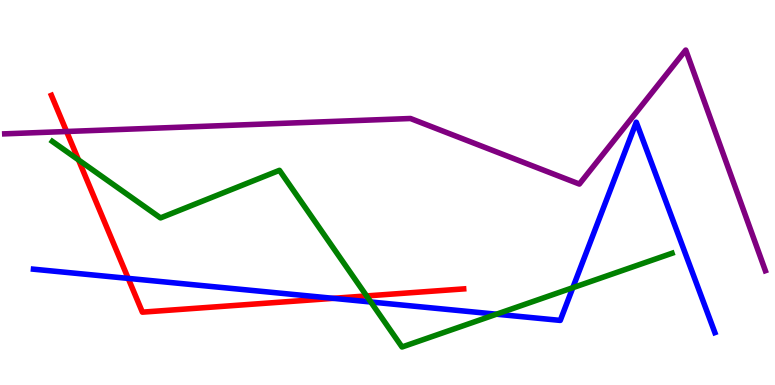[{'lines': ['blue', 'red'], 'intersections': [{'x': 1.65, 'y': 2.77}, {'x': 4.3, 'y': 2.25}]}, {'lines': ['green', 'red'], 'intersections': [{'x': 1.01, 'y': 5.85}, {'x': 4.73, 'y': 2.31}]}, {'lines': ['purple', 'red'], 'intersections': [{'x': 0.859, 'y': 6.58}]}, {'lines': ['blue', 'green'], 'intersections': [{'x': 4.78, 'y': 2.16}, {'x': 6.41, 'y': 1.84}, {'x': 7.39, 'y': 2.53}]}, {'lines': ['blue', 'purple'], 'intersections': []}, {'lines': ['green', 'purple'], 'intersections': []}]